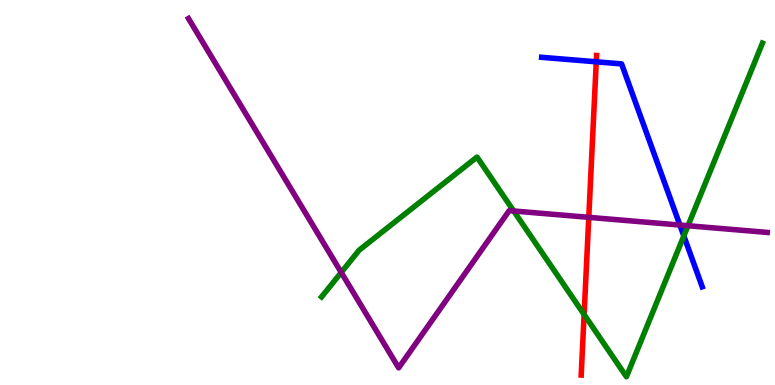[{'lines': ['blue', 'red'], 'intersections': [{'x': 7.69, 'y': 8.39}]}, {'lines': ['green', 'red'], 'intersections': [{'x': 7.54, 'y': 1.83}]}, {'lines': ['purple', 'red'], 'intersections': [{'x': 7.6, 'y': 4.35}]}, {'lines': ['blue', 'green'], 'intersections': [{'x': 8.82, 'y': 3.87}]}, {'lines': ['blue', 'purple'], 'intersections': [{'x': 8.77, 'y': 4.15}]}, {'lines': ['green', 'purple'], 'intersections': [{'x': 4.4, 'y': 2.92}, {'x': 6.63, 'y': 4.52}, {'x': 8.88, 'y': 4.14}]}]